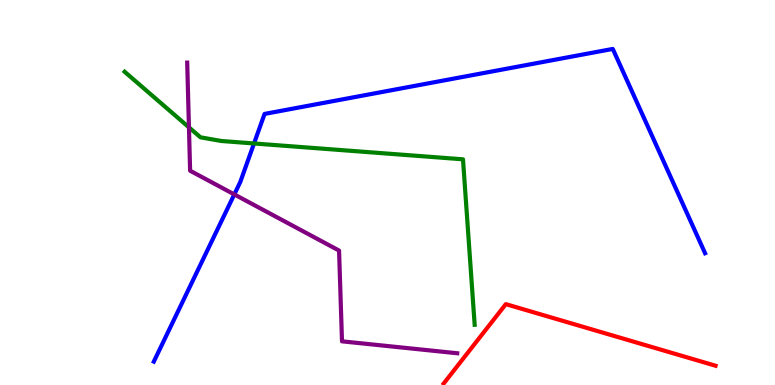[{'lines': ['blue', 'red'], 'intersections': []}, {'lines': ['green', 'red'], 'intersections': []}, {'lines': ['purple', 'red'], 'intersections': []}, {'lines': ['blue', 'green'], 'intersections': [{'x': 3.28, 'y': 6.27}]}, {'lines': ['blue', 'purple'], 'intersections': [{'x': 3.02, 'y': 4.95}]}, {'lines': ['green', 'purple'], 'intersections': [{'x': 2.44, 'y': 6.69}]}]